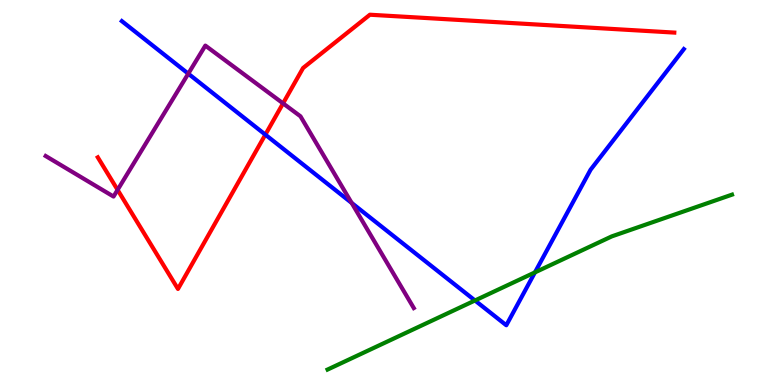[{'lines': ['blue', 'red'], 'intersections': [{'x': 3.42, 'y': 6.5}]}, {'lines': ['green', 'red'], 'intersections': []}, {'lines': ['purple', 'red'], 'intersections': [{'x': 1.52, 'y': 5.07}, {'x': 3.65, 'y': 7.32}]}, {'lines': ['blue', 'green'], 'intersections': [{'x': 6.13, 'y': 2.2}, {'x': 6.9, 'y': 2.92}]}, {'lines': ['blue', 'purple'], 'intersections': [{'x': 2.43, 'y': 8.09}, {'x': 4.54, 'y': 4.73}]}, {'lines': ['green', 'purple'], 'intersections': []}]